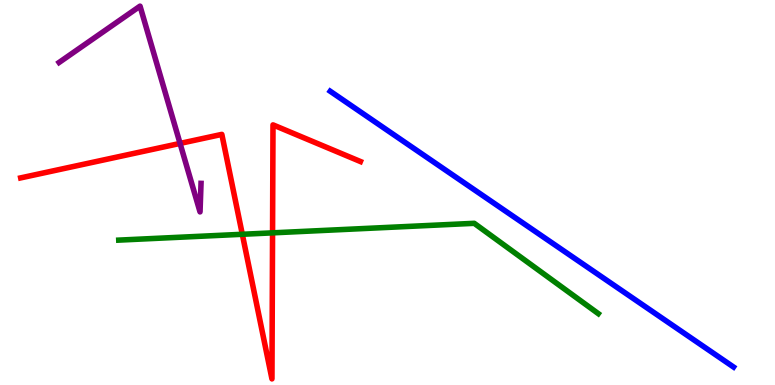[{'lines': ['blue', 'red'], 'intersections': []}, {'lines': ['green', 'red'], 'intersections': [{'x': 3.13, 'y': 3.91}, {'x': 3.52, 'y': 3.95}]}, {'lines': ['purple', 'red'], 'intersections': [{'x': 2.32, 'y': 6.27}]}, {'lines': ['blue', 'green'], 'intersections': []}, {'lines': ['blue', 'purple'], 'intersections': []}, {'lines': ['green', 'purple'], 'intersections': []}]